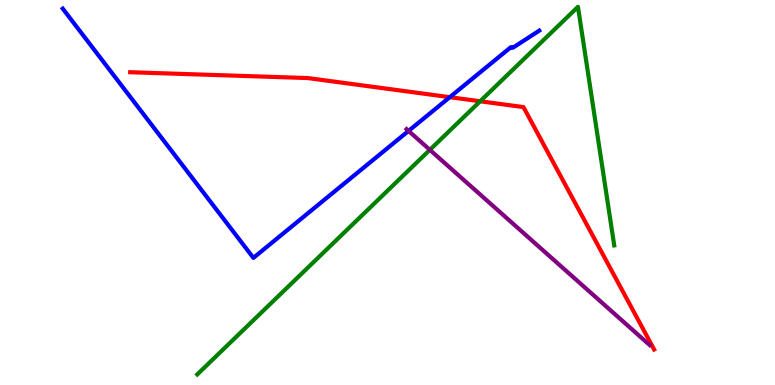[{'lines': ['blue', 'red'], 'intersections': [{'x': 5.8, 'y': 7.48}]}, {'lines': ['green', 'red'], 'intersections': [{'x': 6.2, 'y': 7.37}]}, {'lines': ['purple', 'red'], 'intersections': []}, {'lines': ['blue', 'green'], 'intersections': []}, {'lines': ['blue', 'purple'], 'intersections': [{'x': 5.27, 'y': 6.6}]}, {'lines': ['green', 'purple'], 'intersections': [{'x': 5.55, 'y': 6.11}]}]